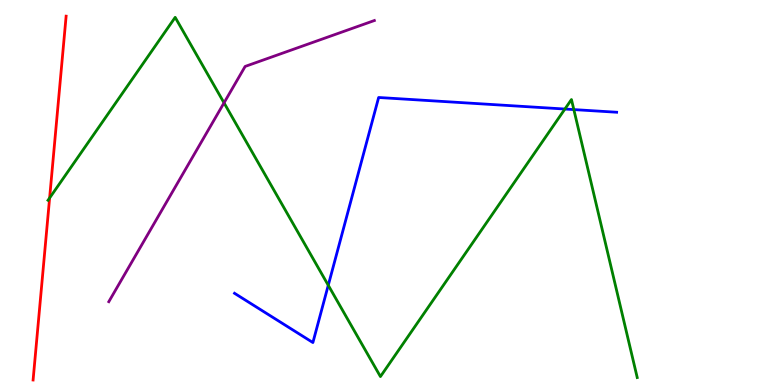[{'lines': ['blue', 'red'], 'intersections': []}, {'lines': ['green', 'red'], 'intersections': [{'x': 0.64, 'y': 4.86}]}, {'lines': ['purple', 'red'], 'intersections': []}, {'lines': ['blue', 'green'], 'intersections': [{'x': 4.24, 'y': 2.59}, {'x': 7.29, 'y': 7.17}, {'x': 7.4, 'y': 7.15}]}, {'lines': ['blue', 'purple'], 'intersections': []}, {'lines': ['green', 'purple'], 'intersections': [{'x': 2.89, 'y': 7.33}]}]